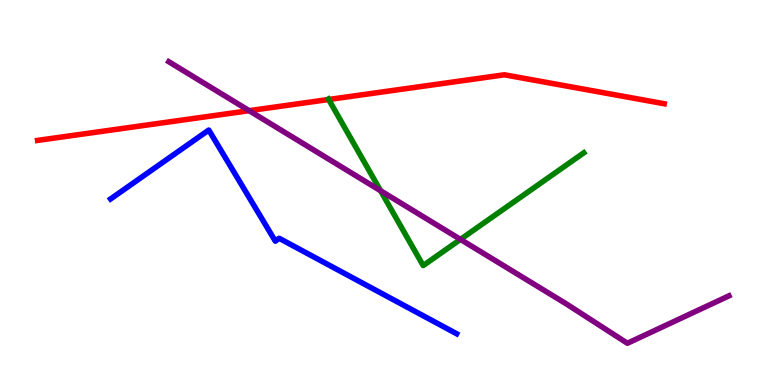[{'lines': ['blue', 'red'], 'intersections': []}, {'lines': ['green', 'red'], 'intersections': [{'x': 4.24, 'y': 7.42}]}, {'lines': ['purple', 'red'], 'intersections': [{'x': 3.21, 'y': 7.13}]}, {'lines': ['blue', 'green'], 'intersections': []}, {'lines': ['blue', 'purple'], 'intersections': []}, {'lines': ['green', 'purple'], 'intersections': [{'x': 4.91, 'y': 5.05}, {'x': 5.94, 'y': 3.78}]}]